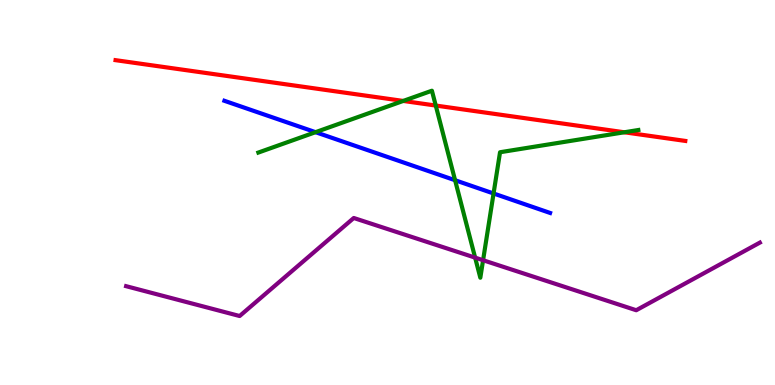[{'lines': ['blue', 'red'], 'intersections': []}, {'lines': ['green', 'red'], 'intersections': [{'x': 5.2, 'y': 7.38}, {'x': 5.62, 'y': 7.26}, {'x': 8.06, 'y': 6.56}]}, {'lines': ['purple', 'red'], 'intersections': []}, {'lines': ['blue', 'green'], 'intersections': [{'x': 4.07, 'y': 6.57}, {'x': 5.87, 'y': 5.32}, {'x': 6.37, 'y': 4.97}]}, {'lines': ['blue', 'purple'], 'intersections': []}, {'lines': ['green', 'purple'], 'intersections': [{'x': 6.13, 'y': 3.31}, {'x': 6.23, 'y': 3.24}]}]